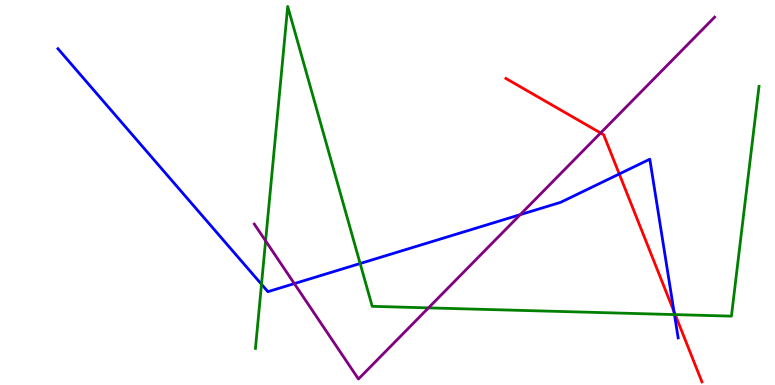[{'lines': ['blue', 'red'], 'intersections': [{'x': 7.99, 'y': 5.48}, {'x': 8.7, 'y': 1.91}]}, {'lines': ['green', 'red'], 'intersections': [{'x': 8.71, 'y': 1.83}]}, {'lines': ['purple', 'red'], 'intersections': [{'x': 7.75, 'y': 6.55}]}, {'lines': ['blue', 'green'], 'intersections': [{'x': 3.37, 'y': 2.62}, {'x': 4.65, 'y': 3.16}, {'x': 8.7, 'y': 1.83}]}, {'lines': ['blue', 'purple'], 'intersections': [{'x': 3.8, 'y': 2.63}, {'x': 6.71, 'y': 4.42}]}, {'lines': ['green', 'purple'], 'intersections': [{'x': 3.43, 'y': 3.74}, {'x': 5.53, 'y': 2.0}]}]